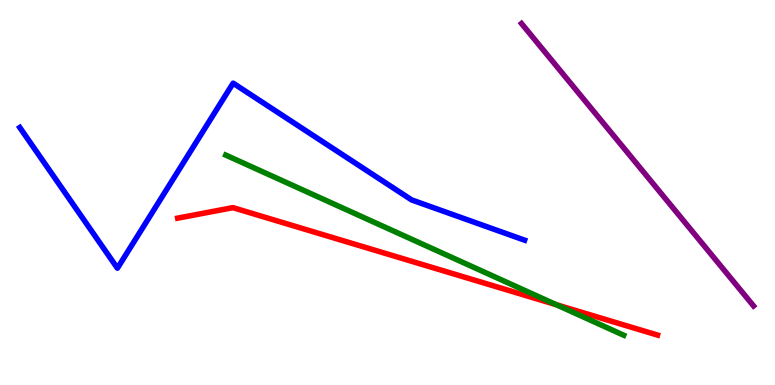[{'lines': ['blue', 'red'], 'intersections': []}, {'lines': ['green', 'red'], 'intersections': [{'x': 7.18, 'y': 2.09}]}, {'lines': ['purple', 'red'], 'intersections': []}, {'lines': ['blue', 'green'], 'intersections': []}, {'lines': ['blue', 'purple'], 'intersections': []}, {'lines': ['green', 'purple'], 'intersections': []}]